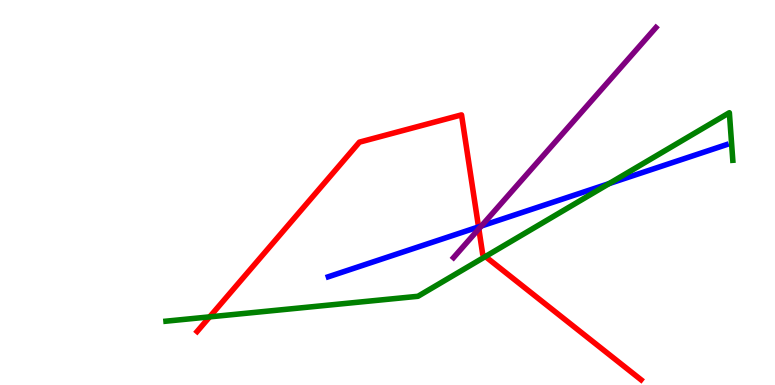[{'lines': ['blue', 'red'], 'intersections': [{'x': 6.17, 'y': 4.11}]}, {'lines': ['green', 'red'], 'intersections': [{'x': 2.71, 'y': 1.77}, {'x': 6.26, 'y': 3.34}]}, {'lines': ['purple', 'red'], 'intersections': [{'x': 6.18, 'y': 4.06}]}, {'lines': ['blue', 'green'], 'intersections': [{'x': 7.86, 'y': 5.23}]}, {'lines': ['blue', 'purple'], 'intersections': [{'x': 6.21, 'y': 4.13}]}, {'lines': ['green', 'purple'], 'intersections': []}]